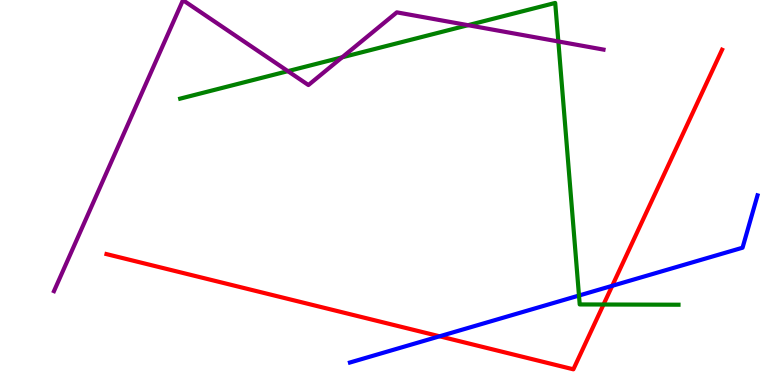[{'lines': ['blue', 'red'], 'intersections': [{'x': 5.67, 'y': 1.27}, {'x': 7.9, 'y': 2.58}]}, {'lines': ['green', 'red'], 'intersections': [{'x': 7.79, 'y': 2.09}]}, {'lines': ['purple', 'red'], 'intersections': []}, {'lines': ['blue', 'green'], 'intersections': [{'x': 7.47, 'y': 2.32}]}, {'lines': ['blue', 'purple'], 'intersections': []}, {'lines': ['green', 'purple'], 'intersections': [{'x': 3.71, 'y': 8.15}, {'x': 4.41, 'y': 8.51}, {'x': 6.04, 'y': 9.35}, {'x': 7.2, 'y': 8.92}]}]